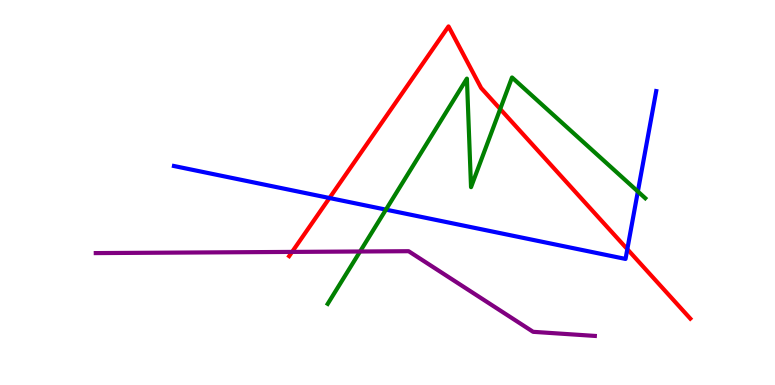[{'lines': ['blue', 'red'], 'intersections': [{'x': 4.25, 'y': 4.86}, {'x': 8.09, 'y': 3.53}]}, {'lines': ['green', 'red'], 'intersections': [{'x': 6.45, 'y': 7.17}]}, {'lines': ['purple', 'red'], 'intersections': [{'x': 3.77, 'y': 3.46}]}, {'lines': ['blue', 'green'], 'intersections': [{'x': 4.98, 'y': 4.56}, {'x': 8.23, 'y': 5.03}]}, {'lines': ['blue', 'purple'], 'intersections': []}, {'lines': ['green', 'purple'], 'intersections': [{'x': 4.65, 'y': 3.47}]}]